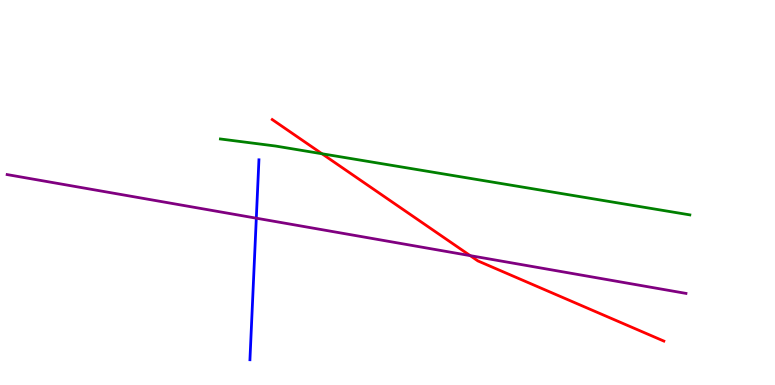[{'lines': ['blue', 'red'], 'intersections': []}, {'lines': ['green', 'red'], 'intersections': [{'x': 4.15, 'y': 6.01}]}, {'lines': ['purple', 'red'], 'intersections': [{'x': 6.07, 'y': 3.36}]}, {'lines': ['blue', 'green'], 'intersections': []}, {'lines': ['blue', 'purple'], 'intersections': [{'x': 3.31, 'y': 4.33}]}, {'lines': ['green', 'purple'], 'intersections': []}]